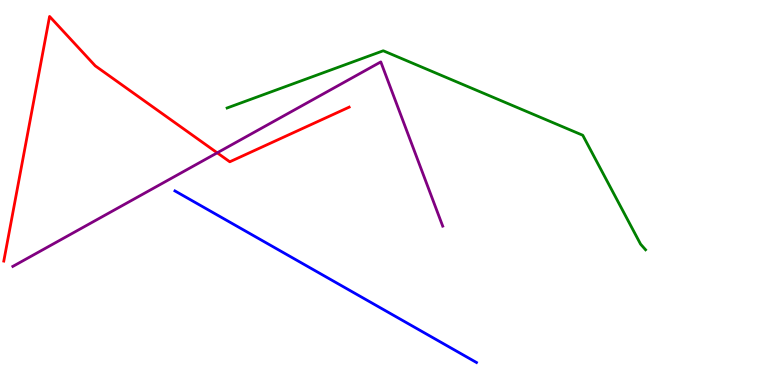[{'lines': ['blue', 'red'], 'intersections': []}, {'lines': ['green', 'red'], 'intersections': []}, {'lines': ['purple', 'red'], 'intersections': [{'x': 2.8, 'y': 6.03}]}, {'lines': ['blue', 'green'], 'intersections': []}, {'lines': ['blue', 'purple'], 'intersections': []}, {'lines': ['green', 'purple'], 'intersections': []}]